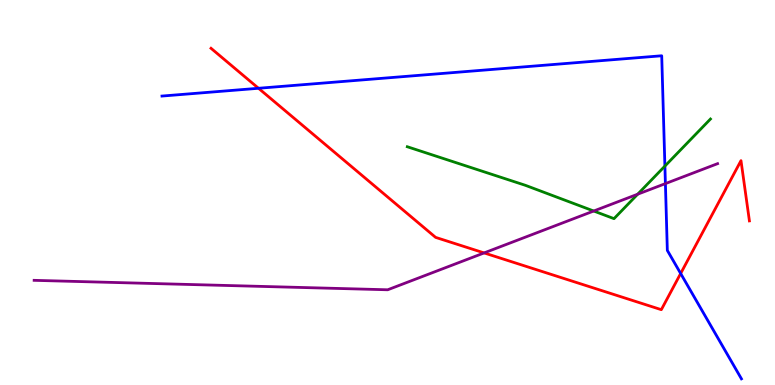[{'lines': ['blue', 'red'], 'intersections': [{'x': 3.34, 'y': 7.71}, {'x': 8.78, 'y': 2.9}]}, {'lines': ['green', 'red'], 'intersections': []}, {'lines': ['purple', 'red'], 'intersections': [{'x': 6.25, 'y': 3.43}]}, {'lines': ['blue', 'green'], 'intersections': [{'x': 8.58, 'y': 5.69}]}, {'lines': ['blue', 'purple'], 'intersections': [{'x': 8.59, 'y': 5.23}]}, {'lines': ['green', 'purple'], 'intersections': [{'x': 7.66, 'y': 4.52}, {'x': 8.23, 'y': 4.96}]}]